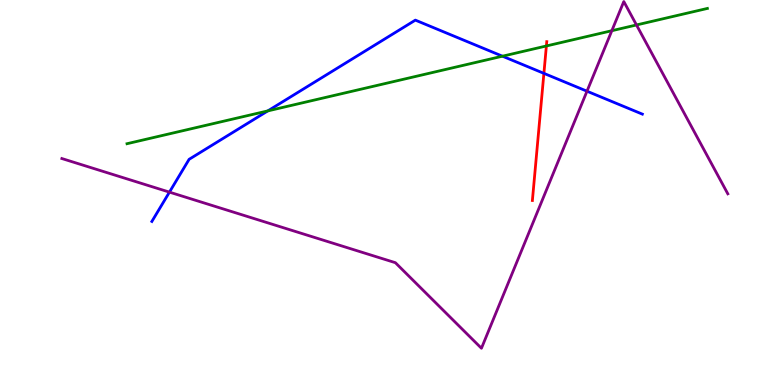[{'lines': ['blue', 'red'], 'intersections': [{'x': 7.02, 'y': 8.09}]}, {'lines': ['green', 'red'], 'intersections': [{'x': 7.05, 'y': 8.81}]}, {'lines': ['purple', 'red'], 'intersections': []}, {'lines': ['blue', 'green'], 'intersections': [{'x': 3.46, 'y': 7.12}, {'x': 6.48, 'y': 8.54}]}, {'lines': ['blue', 'purple'], 'intersections': [{'x': 2.19, 'y': 5.01}, {'x': 7.57, 'y': 7.63}]}, {'lines': ['green', 'purple'], 'intersections': [{'x': 7.89, 'y': 9.2}, {'x': 8.21, 'y': 9.35}]}]